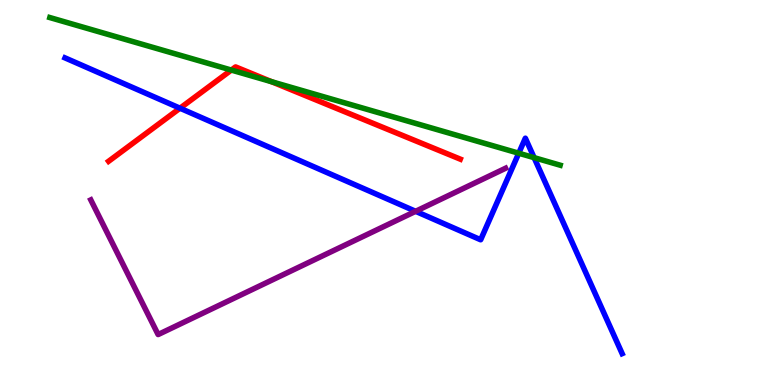[{'lines': ['blue', 'red'], 'intersections': [{'x': 2.32, 'y': 7.19}]}, {'lines': ['green', 'red'], 'intersections': [{'x': 2.98, 'y': 8.18}, {'x': 3.51, 'y': 7.88}]}, {'lines': ['purple', 'red'], 'intersections': []}, {'lines': ['blue', 'green'], 'intersections': [{'x': 6.69, 'y': 6.02}, {'x': 6.89, 'y': 5.9}]}, {'lines': ['blue', 'purple'], 'intersections': [{'x': 5.36, 'y': 4.51}]}, {'lines': ['green', 'purple'], 'intersections': []}]